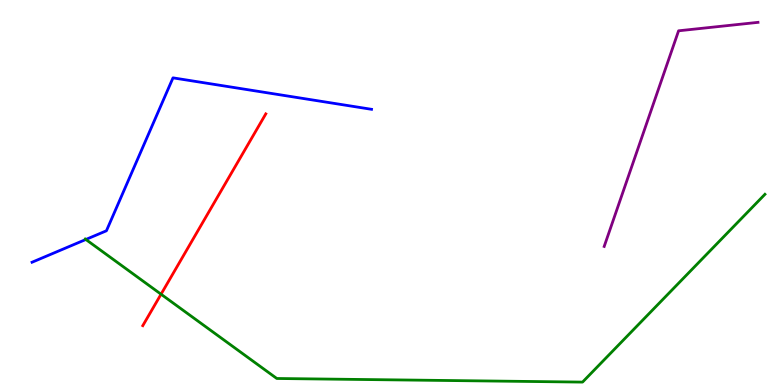[{'lines': ['blue', 'red'], 'intersections': []}, {'lines': ['green', 'red'], 'intersections': [{'x': 2.08, 'y': 2.36}]}, {'lines': ['purple', 'red'], 'intersections': []}, {'lines': ['blue', 'green'], 'intersections': [{'x': 1.11, 'y': 3.78}]}, {'lines': ['blue', 'purple'], 'intersections': []}, {'lines': ['green', 'purple'], 'intersections': []}]